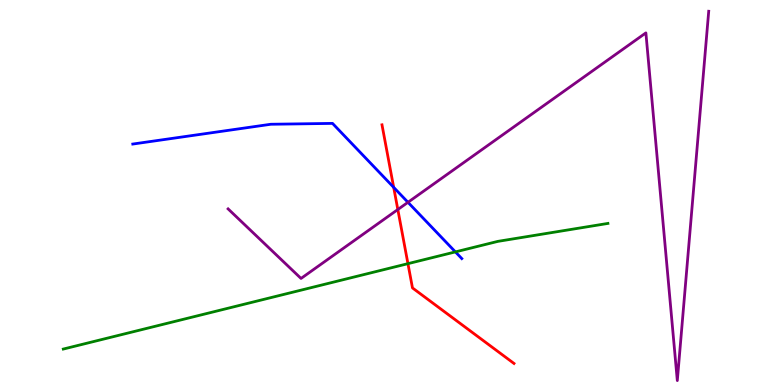[{'lines': ['blue', 'red'], 'intersections': [{'x': 5.08, 'y': 5.13}]}, {'lines': ['green', 'red'], 'intersections': [{'x': 5.26, 'y': 3.15}]}, {'lines': ['purple', 'red'], 'intersections': [{'x': 5.13, 'y': 4.56}]}, {'lines': ['blue', 'green'], 'intersections': [{'x': 5.88, 'y': 3.46}]}, {'lines': ['blue', 'purple'], 'intersections': [{'x': 5.26, 'y': 4.75}]}, {'lines': ['green', 'purple'], 'intersections': []}]